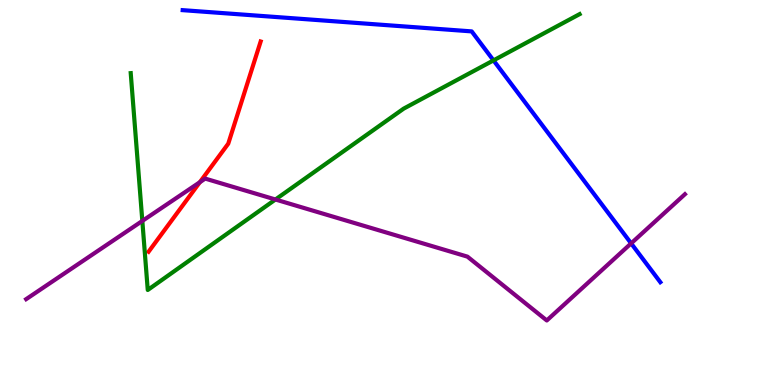[{'lines': ['blue', 'red'], 'intersections': []}, {'lines': ['green', 'red'], 'intersections': []}, {'lines': ['purple', 'red'], 'intersections': [{'x': 2.58, 'y': 5.27}]}, {'lines': ['blue', 'green'], 'intersections': [{'x': 6.37, 'y': 8.43}]}, {'lines': ['blue', 'purple'], 'intersections': [{'x': 8.14, 'y': 3.68}]}, {'lines': ['green', 'purple'], 'intersections': [{'x': 1.84, 'y': 4.26}, {'x': 3.55, 'y': 4.82}]}]